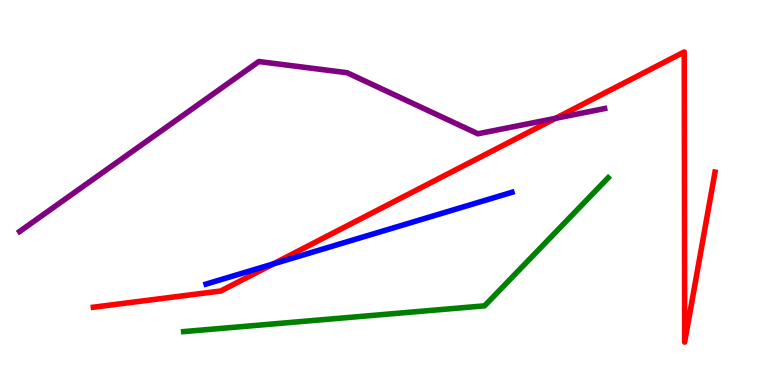[{'lines': ['blue', 'red'], 'intersections': [{'x': 3.53, 'y': 3.14}]}, {'lines': ['green', 'red'], 'intersections': []}, {'lines': ['purple', 'red'], 'intersections': [{'x': 7.17, 'y': 6.93}]}, {'lines': ['blue', 'green'], 'intersections': []}, {'lines': ['blue', 'purple'], 'intersections': []}, {'lines': ['green', 'purple'], 'intersections': []}]